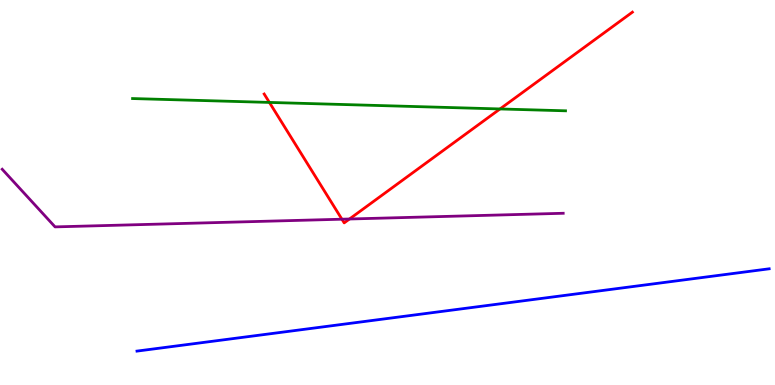[{'lines': ['blue', 'red'], 'intersections': []}, {'lines': ['green', 'red'], 'intersections': [{'x': 3.48, 'y': 7.34}, {'x': 6.45, 'y': 7.17}]}, {'lines': ['purple', 'red'], 'intersections': [{'x': 4.41, 'y': 4.31}, {'x': 4.51, 'y': 4.31}]}, {'lines': ['blue', 'green'], 'intersections': []}, {'lines': ['blue', 'purple'], 'intersections': []}, {'lines': ['green', 'purple'], 'intersections': []}]